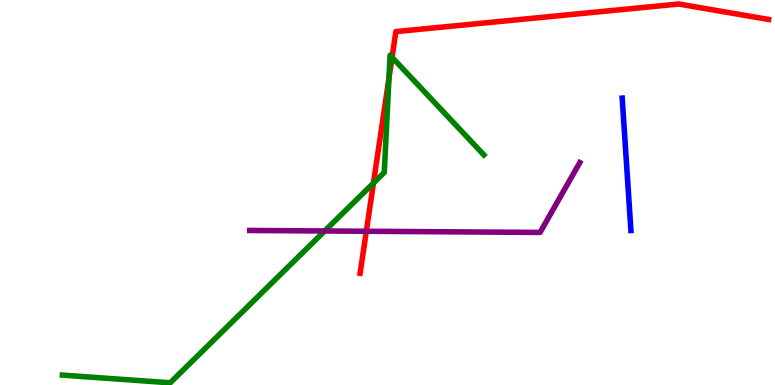[{'lines': ['blue', 'red'], 'intersections': []}, {'lines': ['green', 'red'], 'intersections': [{'x': 4.82, 'y': 5.24}, {'x': 5.02, 'y': 7.96}, {'x': 5.06, 'y': 8.51}]}, {'lines': ['purple', 'red'], 'intersections': [{'x': 4.73, 'y': 3.99}]}, {'lines': ['blue', 'green'], 'intersections': []}, {'lines': ['blue', 'purple'], 'intersections': []}, {'lines': ['green', 'purple'], 'intersections': [{'x': 4.19, 'y': 4.0}]}]